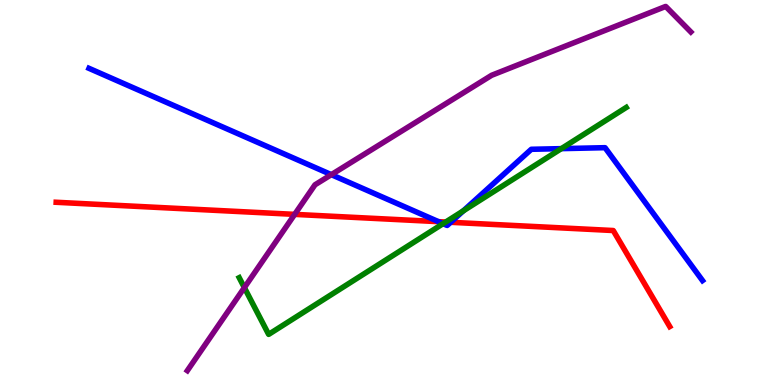[{'lines': ['blue', 'red'], 'intersections': [{'x': 5.66, 'y': 4.24}, {'x': 5.82, 'y': 4.23}]}, {'lines': ['green', 'red'], 'intersections': [{'x': 5.75, 'y': 4.23}]}, {'lines': ['purple', 'red'], 'intersections': [{'x': 3.8, 'y': 4.43}]}, {'lines': ['blue', 'green'], 'intersections': [{'x': 5.72, 'y': 4.19}, {'x': 5.98, 'y': 4.52}, {'x': 7.24, 'y': 6.14}]}, {'lines': ['blue', 'purple'], 'intersections': [{'x': 4.28, 'y': 5.46}]}, {'lines': ['green', 'purple'], 'intersections': [{'x': 3.15, 'y': 2.53}]}]